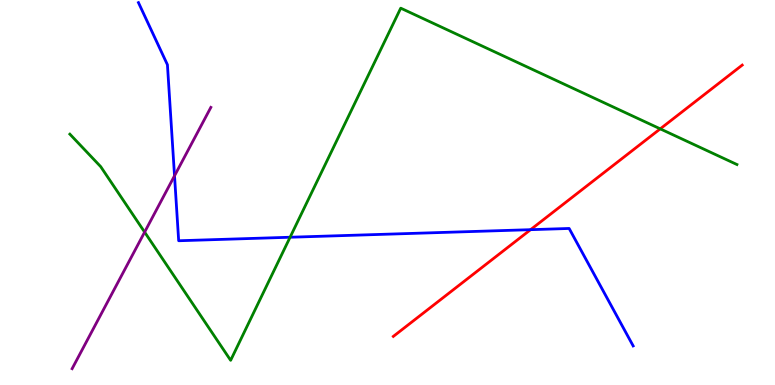[{'lines': ['blue', 'red'], 'intersections': [{'x': 6.85, 'y': 4.03}]}, {'lines': ['green', 'red'], 'intersections': [{'x': 8.52, 'y': 6.65}]}, {'lines': ['purple', 'red'], 'intersections': []}, {'lines': ['blue', 'green'], 'intersections': [{'x': 3.74, 'y': 3.84}]}, {'lines': ['blue', 'purple'], 'intersections': [{'x': 2.25, 'y': 5.43}]}, {'lines': ['green', 'purple'], 'intersections': [{'x': 1.87, 'y': 3.97}]}]